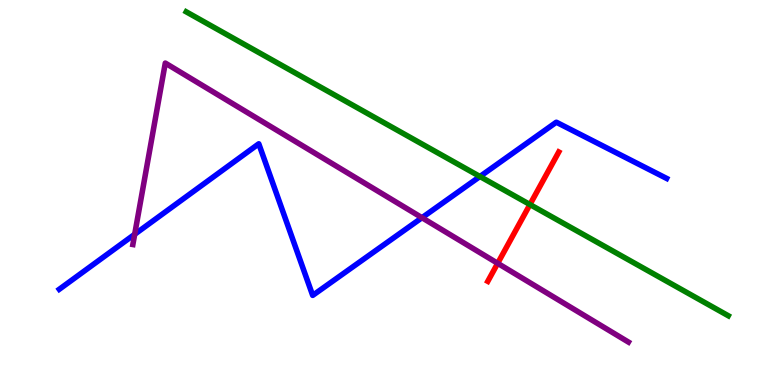[{'lines': ['blue', 'red'], 'intersections': []}, {'lines': ['green', 'red'], 'intersections': [{'x': 6.84, 'y': 4.69}]}, {'lines': ['purple', 'red'], 'intersections': [{'x': 6.42, 'y': 3.16}]}, {'lines': ['blue', 'green'], 'intersections': [{'x': 6.19, 'y': 5.42}]}, {'lines': ['blue', 'purple'], 'intersections': [{'x': 1.74, 'y': 3.91}, {'x': 5.44, 'y': 4.35}]}, {'lines': ['green', 'purple'], 'intersections': []}]